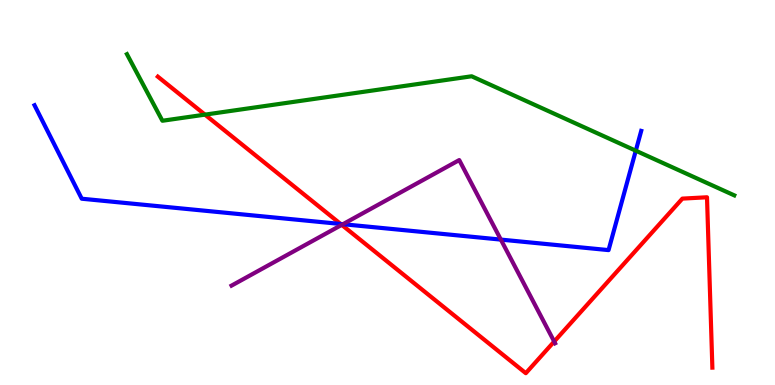[{'lines': ['blue', 'red'], 'intersections': [{'x': 4.4, 'y': 4.18}]}, {'lines': ['green', 'red'], 'intersections': [{'x': 2.64, 'y': 7.02}]}, {'lines': ['purple', 'red'], 'intersections': [{'x': 4.41, 'y': 4.16}, {'x': 7.15, 'y': 1.13}]}, {'lines': ['blue', 'green'], 'intersections': [{'x': 8.2, 'y': 6.09}]}, {'lines': ['blue', 'purple'], 'intersections': [{'x': 4.42, 'y': 4.18}, {'x': 6.46, 'y': 3.78}]}, {'lines': ['green', 'purple'], 'intersections': []}]